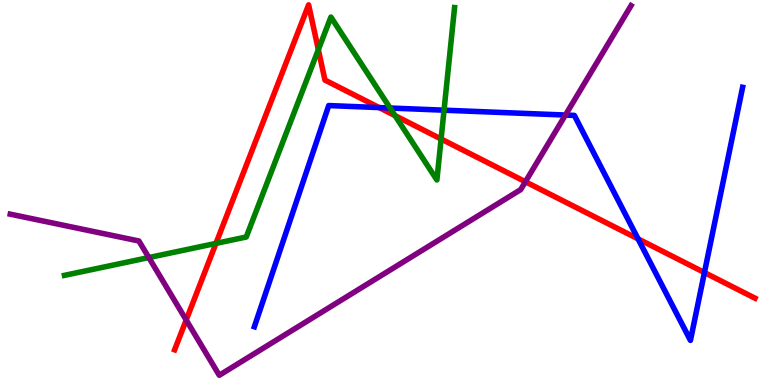[{'lines': ['blue', 'red'], 'intersections': [{'x': 4.89, 'y': 7.21}, {'x': 8.23, 'y': 3.8}, {'x': 9.09, 'y': 2.92}]}, {'lines': ['green', 'red'], 'intersections': [{'x': 2.79, 'y': 3.68}, {'x': 4.11, 'y': 8.71}, {'x': 5.1, 'y': 7.0}, {'x': 5.69, 'y': 6.39}]}, {'lines': ['purple', 'red'], 'intersections': [{'x': 2.4, 'y': 1.69}, {'x': 6.78, 'y': 5.28}]}, {'lines': ['blue', 'green'], 'intersections': [{'x': 5.03, 'y': 7.19}, {'x': 5.73, 'y': 7.14}]}, {'lines': ['blue', 'purple'], 'intersections': [{'x': 7.3, 'y': 7.01}]}, {'lines': ['green', 'purple'], 'intersections': [{'x': 1.92, 'y': 3.31}]}]